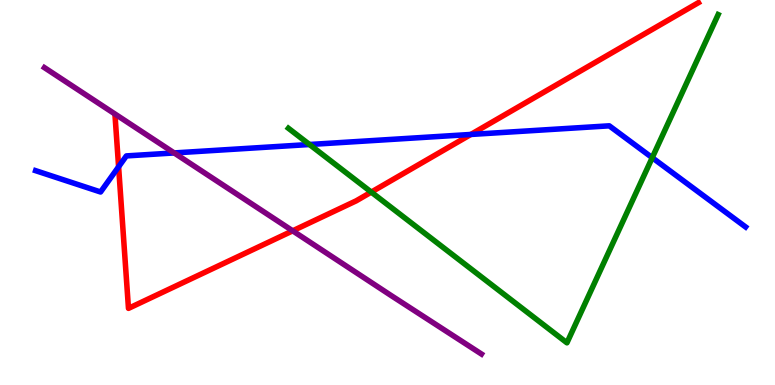[{'lines': ['blue', 'red'], 'intersections': [{'x': 1.53, 'y': 5.67}, {'x': 6.08, 'y': 6.51}]}, {'lines': ['green', 'red'], 'intersections': [{'x': 4.79, 'y': 5.01}]}, {'lines': ['purple', 'red'], 'intersections': [{'x': 3.78, 'y': 4.0}]}, {'lines': ['blue', 'green'], 'intersections': [{'x': 3.99, 'y': 6.25}, {'x': 8.42, 'y': 5.9}]}, {'lines': ['blue', 'purple'], 'intersections': [{'x': 2.25, 'y': 6.03}]}, {'lines': ['green', 'purple'], 'intersections': []}]